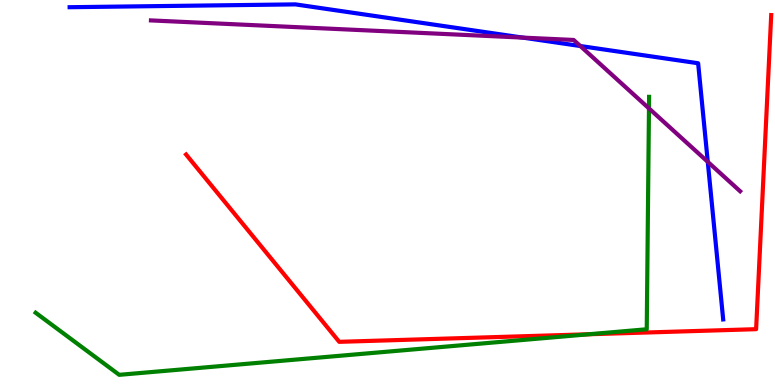[{'lines': ['blue', 'red'], 'intersections': []}, {'lines': ['green', 'red'], 'intersections': [{'x': 7.6, 'y': 1.32}]}, {'lines': ['purple', 'red'], 'intersections': []}, {'lines': ['blue', 'green'], 'intersections': []}, {'lines': ['blue', 'purple'], 'intersections': [{'x': 6.74, 'y': 9.02}, {'x': 7.49, 'y': 8.8}, {'x': 9.13, 'y': 5.8}]}, {'lines': ['green', 'purple'], 'intersections': [{'x': 8.37, 'y': 7.18}]}]